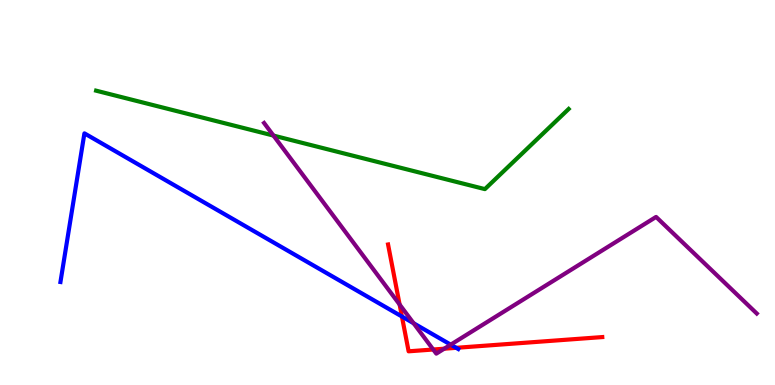[{'lines': ['blue', 'red'], 'intersections': [{'x': 5.19, 'y': 1.78}, {'x': 5.89, 'y': 0.966}]}, {'lines': ['green', 'red'], 'intersections': []}, {'lines': ['purple', 'red'], 'intersections': [{'x': 5.16, 'y': 2.09}, {'x': 5.59, 'y': 0.922}, {'x': 5.73, 'y': 0.943}]}, {'lines': ['blue', 'green'], 'intersections': []}, {'lines': ['blue', 'purple'], 'intersections': [{'x': 5.34, 'y': 1.6}, {'x': 5.82, 'y': 1.05}]}, {'lines': ['green', 'purple'], 'intersections': [{'x': 3.53, 'y': 6.48}]}]